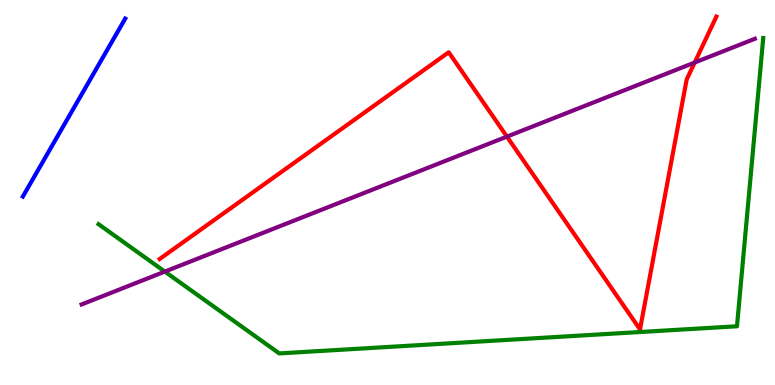[{'lines': ['blue', 'red'], 'intersections': []}, {'lines': ['green', 'red'], 'intersections': []}, {'lines': ['purple', 'red'], 'intersections': [{'x': 6.54, 'y': 6.45}, {'x': 8.96, 'y': 8.38}]}, {'lines': ['blue', 'green'], 'intersections': []}, {'lines': ['blue', 'purple'], 'intersections': []}, {'lines': ['green', 'purple'], 'intersections': [{'x': 2.13, 'y': 2.95}]}]